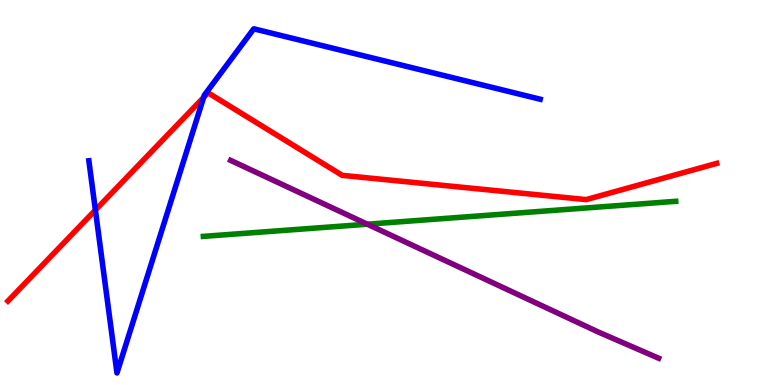[{'lines': ['blue', 'red'], 'intersections': [{'x': 1.23, 'y': 4.54}, {'x': 2.63, 'y': 7.47}]}, {'lines': ['green', 'red'], 'intersections': []}, {'lines': ['purple', 'red'], 'intersections': []}, {'lines': ['blue', 'green'], 'intersections': []}, {'lines': ['blue', 'purple'], 'intersections': []}, {'lines': ['green', 'purple'], 'intersections': [{'x': 4.74, 'y': 4.18}]}]